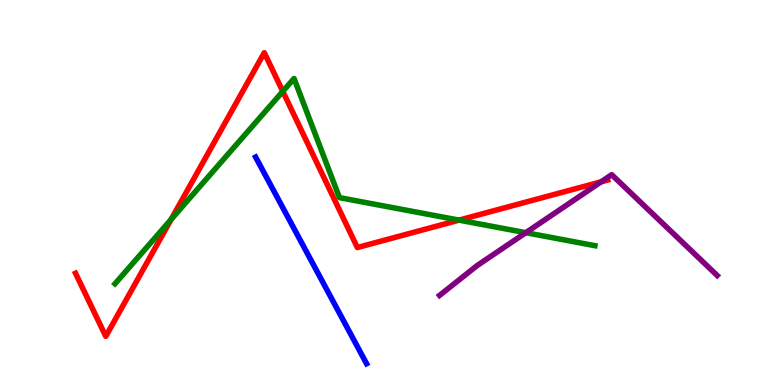[{'lines': ['blue', 'red'], 'intersections': []}, {'lines': ['green', 'red'], 'intersections': [{'x': 2.21, 'y': 4.3}, {'x': 3.65, 'y': 7.63}, {'x': 5.92, 'y': 4.28}]}, {'lines': ['purple', 'red'], 'intersections': [{'x': 7.76, 'y': 5.28}]}, {'lines': ['blue', 'green'], 'intersections': []}, {'lines': ['blue', 'purple'], 'intersections': []}, {'lines': ['green', 'purple'], 'intersections': [{'x': 6.78, 'y': 3.96}]}]